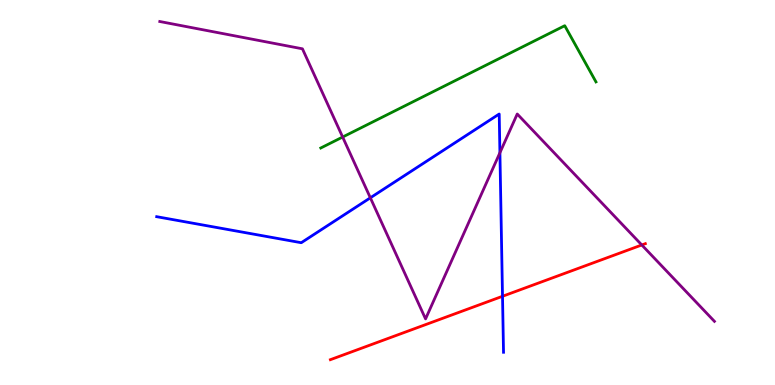[{'lines': ['blue', 'red'], 'intersections': [{'x': 6.48, 'y': 2.3}]}, {'lines': ['green', 'red'], 'intersections': []}, {'lines': ['purple', 'red'], 'intersections': [{'x': 8.28, 'y': 3.64}]}, {'lines': ['blue', 'green'], 'intersections': []}, {'lines': ['blue', 'purple'], 'intersections': [{'x': 4.78, 'y': 4.86}, {'x': 6.45, 'y': 6.03}]}, {'lines': ['green', 'purple'], 'intersections': [{'x': 4.42, 'y': 6.44}]}]